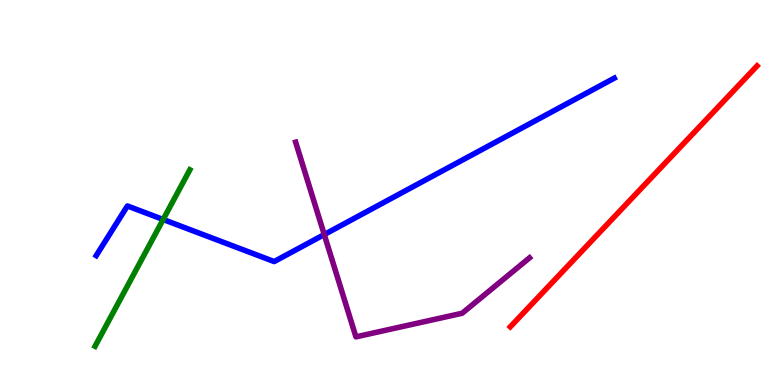[{'lines': ['blue', 'red'], 'intersections': []}, {'lines': ['green', 'red'], 'intersections': []}, {'lines': ['purple', 'red'], 'intersections': []}, {'lines': ['blue', 'green'], 'intersections': [{'x': 2.11, 'y': 4.3}]}, {'lines': ['blue', 'purple'], 'intersections': [{'x': 4.18, 'y': 3.91}]}, {'lines': ['green', 'purple'], 'intersections': []}]